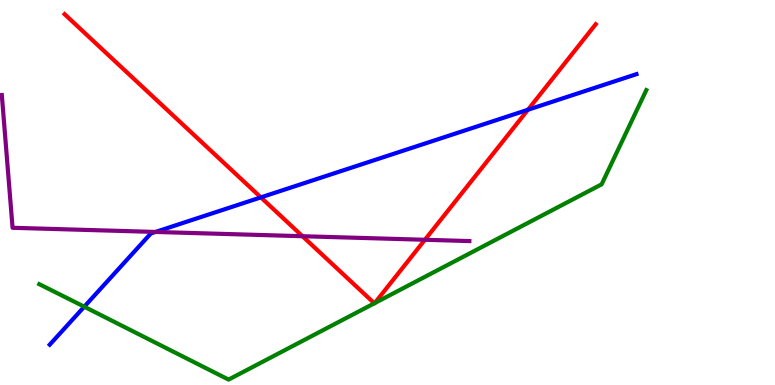[{'lines': ['blue', 'red'], 'intersections': [{'x': 3.37, 'y': 4.87}, {'x': 6.81, 'y': 7.15}]}, {'lines': ['green', 'red'], 'intersections': [{'x': 4.83, 'y': 2.12}, {'x': 4.83, 'y': 2.13}]}, {'lines': ['purple', 'red'], 'intersections': [{'x': 3.9, 'y': 3.86}, {'x': 5.48, 'y': 3.77}]}, {'lines': ['blue', 'green'], 'intersections': [{'x': 1.09, 'y': 2.03}]}, {'lines': ['blue', 'purple'], 'intersections': [{'x': 2.01, 'y': 3.98}]}, {'lines': ['green', 'purple'], 'intersections': []}]